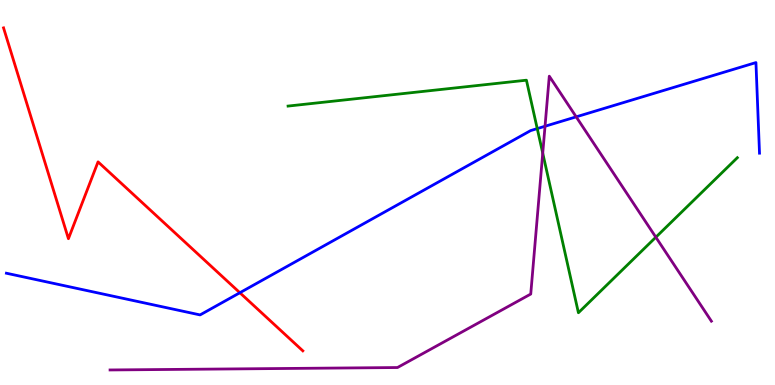[{'lines': ['blue', 'red'], 'intersections': [{'x': 3.1, 'y': 2.4}]}, {'lines': ['green', 'red'], 'intersections': []}, {'lines': ['purple', 'red'], 'intersections': []}, {'lines': ['blue', 'green'], 'intersections': [{'x': 6.93, 'y': 6.66}]}, {'lines': ['blue', 'purple'], 'intersections': [{'x': 7.03, 'y': 6.72}, {'x': 7.43, 'y': 6.97}]}, {'lines': ['green', 'purple'], 'intersections': [{'x': 7.0, 'y': 6.02}, {'x': 8.46, 'y': 3.84}]}]